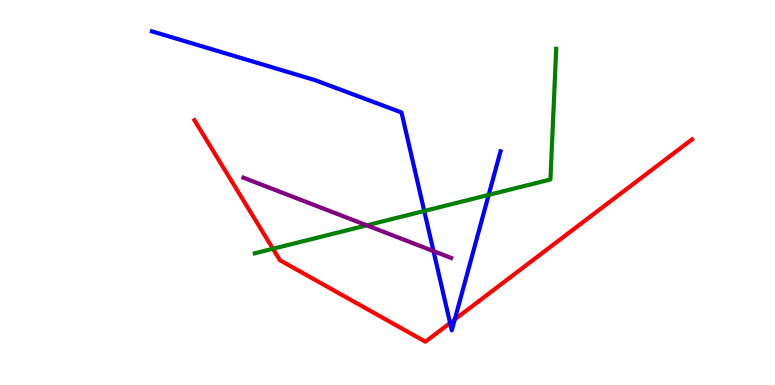[{'lines': ['blue', 'red'], 'intersections': [{'x': 5.81, 'y': 1.61}, {'x': 5.87, 'y': 1.7}]}, {'lines': ['green', 'red'], 'intersections': [{'x': 3.52, 'y': 3.54}]}, {'lines': ['purple', 'red'], 'intersections': []}, {'lines': ['blue', 'green'], 'intersections': [{'x': 5.47, 'y': 4.52}, {'x': 6.31, 'y': 4.94}]}, {'lines': ['blue', 'purple'], 'intersections': [{'x': 5.59, 'y': 3.48}]}, {'lines': ['green', 'purple'], 'intersections': [{'x': 4.73, 'y': 4.15}]}]